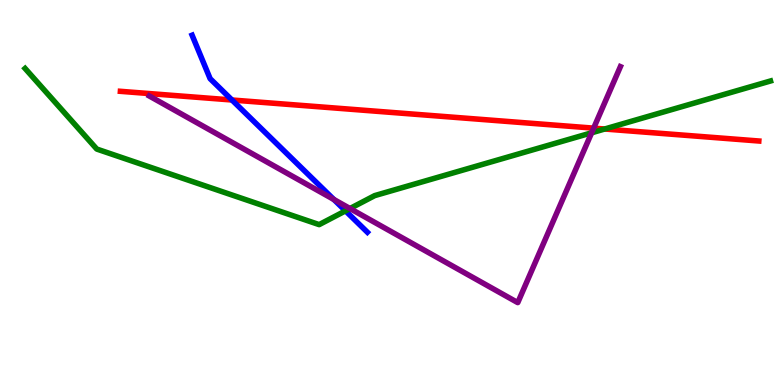[{'lines': ['blue', 'red'], 'intersections': [{'x': 2.99, 'y': 7.4}]}, {'lines': ['green', 'red'], 'intersections': [{'x': 7.8, 'y': 6.65}]}, {'lines': ['purple', 'red'], 'intersections': [{'x': 7.66, 'y': 6.67}]}, {'lines': ['blue', 'green'], 'intersections': [{'x': 4.46, 'y': 4.52}]}, {'lines': ['blue', 'purple'], 'intersections': [{'x': 4.31, 'y': 4.82}]}, {'lines': ['green', 'purple'], 'intersections': [{'x': 4.52, 'y': 4.58}, {'x': 7.63, 'y': 6.55}]}]